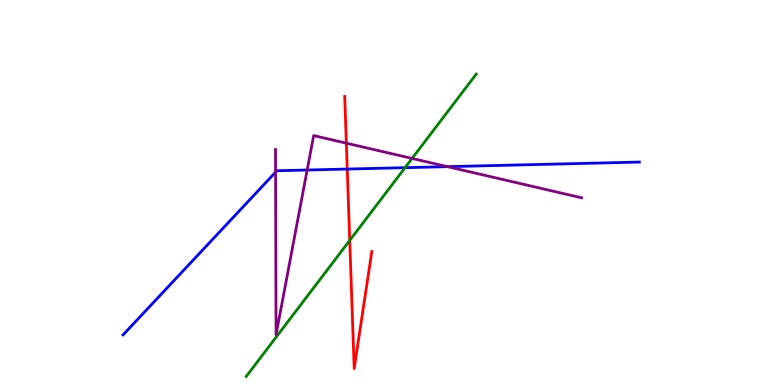[{'lines': ['blue', 'red'], 'intersections': [{'x': 4.48, 'y': 5.61}]}, {'lines': ['green', 'red'], 'intersections': [{'x': 4.51, 'y': 3.76}]}, {'lines': ['purple', 'red'], 'intersections': [{'x': 4.47, 'y': 6.28}]}, {'lines': ['blue', 'green'], 'intersections': [{'x': 5.23, 'y': 5.64}]}, {'lines': ['blue', 'purple'], 'intersections': [{'x': 3.56, 'y': 5.53}, {'x': 3.96, 'y': 5.58}, {'x': 5.77, 'y': 5.67}]}, {'lines': ['green', 'purple'], 'intersections': [{'x': 5.32, 'y': 5.88}]}]